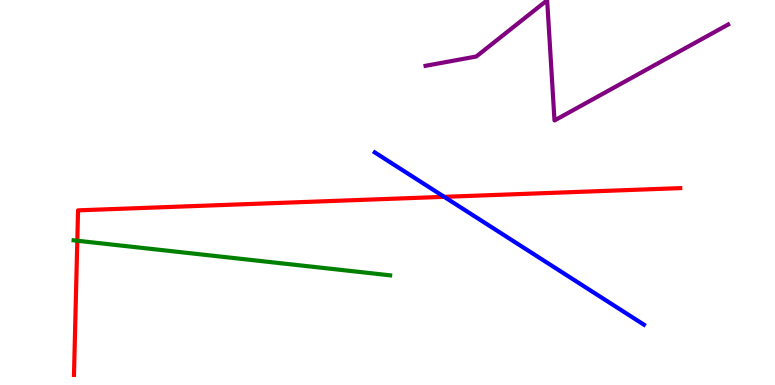[{'lines': ['blue', 'red'], 'intersections': [{'x': 5.73, 'y': 4.89}]}, {'lines': ['green', 'red'], 'intersections': [{'x': 0.997, 'y': 3.75}]}, {'lines': ['purple', 'red'], 'intersections': []}, {'lines': ['blue', 'green'], 'intersections': []}, {'lines': ['blue', 'purple'], 'intersections': []}, {'lines': ['green', 'purple'], 'intersections': []}]